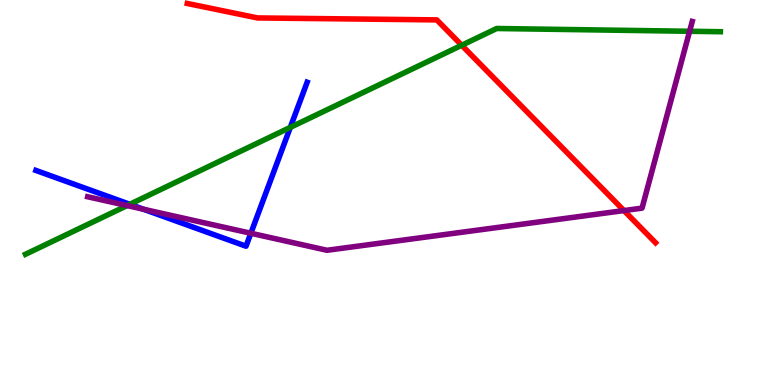[{'lines': ['blue', 'red'], 'intersections': []}, {'lines': ['green', 'red'], 'intersections': [{'x': 5.96, 'y': 8.82}]}, {'lines': ['purple', 'red'], 'intersections': [{'x': 8.05, 'y': 4.53}]}, {'lines': ['blue', 'green'], 'intersections': [{'x': 1.67, 'y': 4.69}, {'x': 3.75, 'y': 6.69}]}, {'lines': ['blue', 'purple'], 'intersections': [{'x': 1.85, 'y': 4.56}, {'x': 3.24, 'y': 3.94}]}, {'lines': ['green', 'purple'], 'intersections': [{'x': 1.64, 'y': 4.66}, {'x': 8.9, 'y': 9.19}]}]